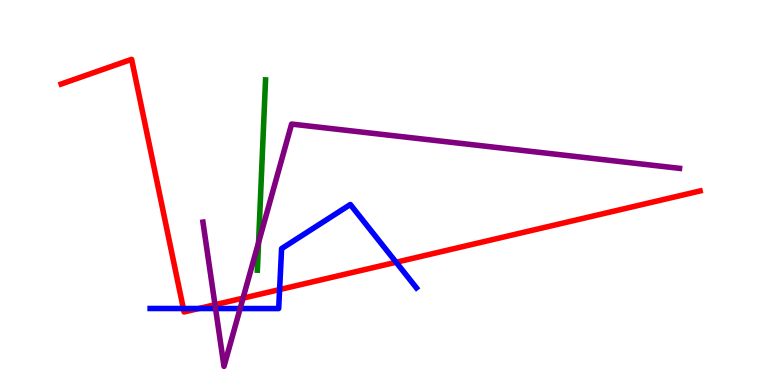[{'lines': ['blue', 'red'], 'intersections': [{'x': 2.37, 'y': 1.99}, {'x': 2.57, 'y': 1.99}, {'x': 3.61, 'y': 2.48}, {'x': 5.11, 'y': 3.19}]}, {'lines': ['green', 'red'], 'intersections': []}, {'lines': ['purple', 'red'], 'intersections': [{'x': 2.77, 'y': 2.09}, {'x': 3.14, 'y': 2.26}]}, {'lines': ['blue', 'green'], 'intersections': []}, {'lines': ['blue', 'purple'], 'intersections': [{'x': 2.78, 'y': 1.99}, {'x': 3.1, 'y': 1.99}]}, {'lines': ['green', 'purple'], 'intersections': [{'x': 3.34, 'y': 3.7}]}]